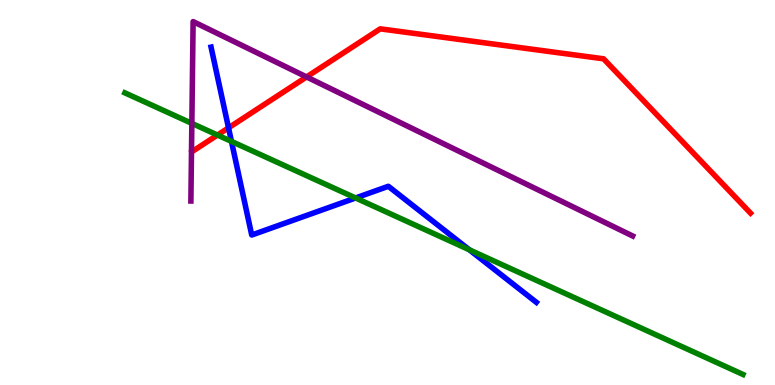[{'lines': ['blue', 'red'], 'intersections': [{'x': 2.95, 'y': 6.68}]}, {'lines': ['green', 'red'], 'intersections': [{'x': 2.81, 'y': 6.49}]}, {'lines': ['purple', 'red'], 'intersections': [{'x': 3.96, 'y': 8.0}]}, {'lines': ['blue', 'green'], 'intersections': [{'x': 2.99, 'y': 6.33}, {'x': 4.59, 'y': 4.86}, {'x': 6.06, 'y': 3.51}]}, {'lines': ['blue', 'purple'], 'intersections': []}, {'lines': ['green', 'purple'], 'intersections': [{'x': 2.48, 'y': 6.8}]}]